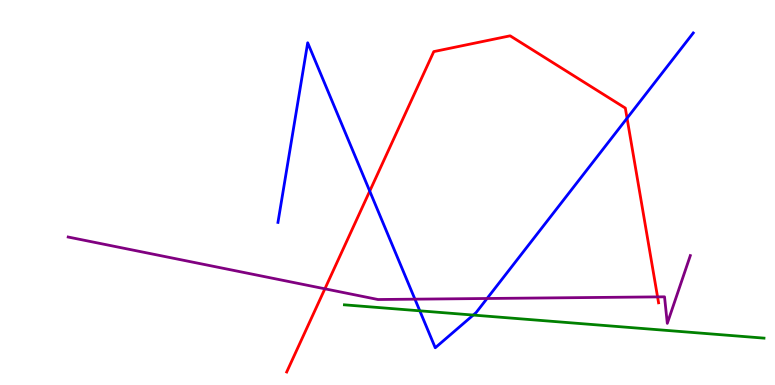[{'lines': ['blue', 'red'], 'intersections': [{'x': 4.77, 'y': 5.04}, {'x': 8.09, 'y': 6.93}]}, {'lines': ['green', 'red'], 'intersections': []}, {'lines': ['purple', 'red'], 'intersections': [{'x': 4.19, 'y': 2.5}, {'x': 8.48, 'y': 2.29}]}, {'lines': ['blue', 'green'], 'intersections': [{'x': 5.42, 'y': 1.93}, {'x': 6.11, 'y': 1.82}]}, {'lines': ['blue', 'purple'], 'intersections': [{'x': 5.35, 'y': 2.23}, {'x': 6.28, 'y': 2.25}]}, {'lines': ['green', 'purple'], 'intersections': []}]